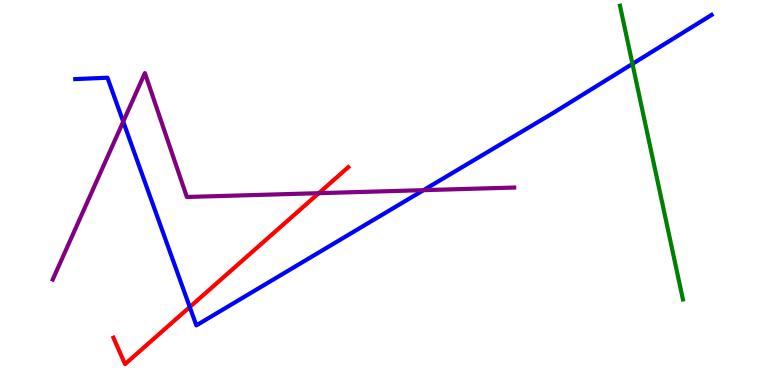[{'lines': ['blue', 'red'], 'intersections': [{'x': 2.45, 'y': 2.03}]}, {'lines': ['green', 'red'], 'intersections': []}, {'lines': ['purple', 'red'], 'intersections': [{'x': 4.11, 'y': 4.98}]}, {'lines': ['blue', 'green'], 'intersections': [{'x': 8.16, 'y': 8.34}]}, {'lines': ['blue', 'purple'], 'intersections': [{'x': 1.59, 'y': 6.84}, {'x': 5.46, 'y': 5.06}]}, {'lines': ['green', 'purple'], 'intersections': []}]